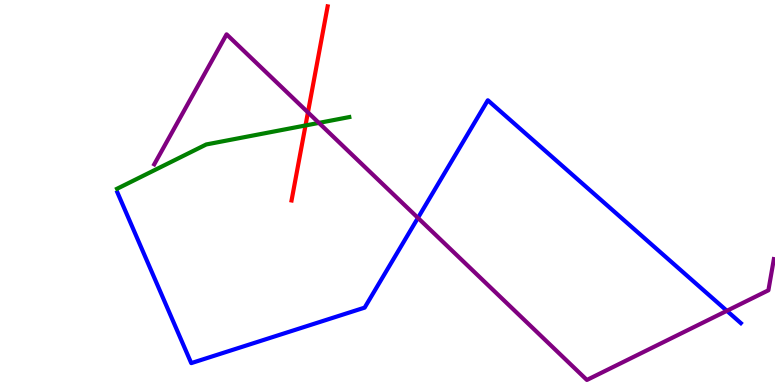[{'lines': ['blue', 'red'], 'intersections': []}, {'lines': ['green', 'red'], 'intersections': [{'x': 3.94, 'y': 6.74}]}, {'lines': ['purple', 'red'], 'intersections': [{'x': 3.97, 'y': 7.08}]}, {'lines': ['blue', 'green'], 'intersections': []}, {'lines': ['blue', 'purple'], 'intersections': [{'x': 5.39, 'y': 4.34}, {'x': 9.38, 'y': 1.93}]}, {'lines': ['green', 'purple'], 'intersections': [{'x': 4.11, 'y': 6.81}]}]